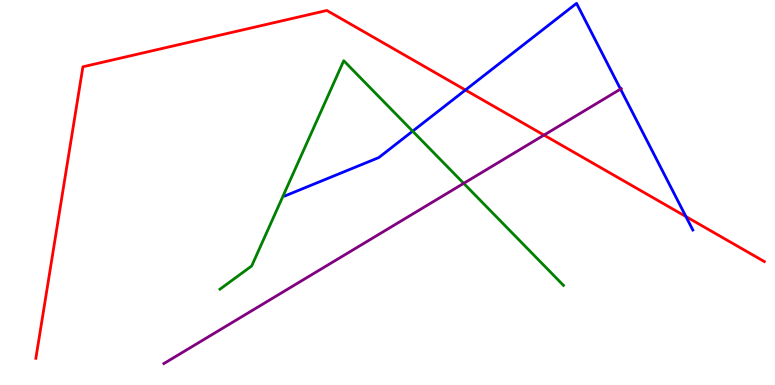[{'lines': ['blue', 'red'], 'intersections': [{'x': 6.01, 'y': 7.66}, {'x': 8.85, 'y': 4.38}]}, {'lines': ['green', 'red'], 'intersections': []}, {'lines': ['purple', 'red'], 'intersections': [{'x': 7.02, 'y': 6.49}]}, {'lines': ['blue', 'green'], 'intersections': [{'x': 5.32, 'y': 6.59}]}, {'lines': ['blue', 'purple'], 'intersections': [{'x': 8.01, 'y': 7.69}]}, {'lines': ['green', 'purple'], 'intersections': [{'x': 5.98, 'y': 5.24}]}]